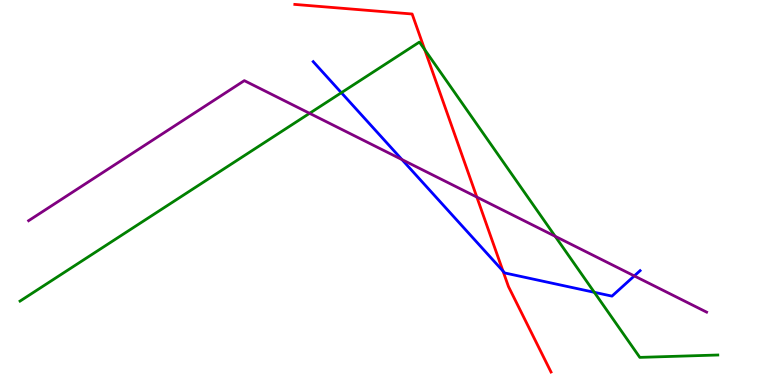[{'lines': ['blue', 'red'], 'intersections': [{'x': 6.49, 'y': 2.96}]}, {'lines': ['green', 'red'], 'intersections': [{'x': 5.48, 'y': 8.71}]}, {'lines': ['purple', 'red'], 'intersections': [{'x': 6.15, 'y': 4.88}]}, {'lines': ['blue', 'green'], 'intersections': [{'x': 4.4, 'y': 7.59}, {'x': 7.67, 'y': 2.41}]}, {'lines': ['blue', 'purple'], 'intersections': [{'x': 5.19, 'y': 5.86}, {'x': 8.18, 'y': 2.83}]}, {'lines': ['green', 'purple'], 'intersections': [{'x': 3.99, 'y': 7.06}, {'x': 7.16, 'y': 3.86}]}]